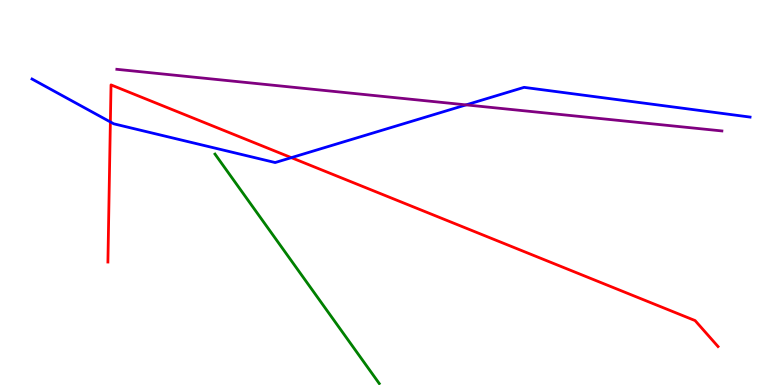[{'lines': ['blue', 'red'], 'intersections': [{'x': 1.42, 'y': 6.83}, {'x': 3.76, 'y': 5.91}]}, {'lines': ['green', 'red'], 'intersections': []}, {'lines': ['purple', 'red'], 'intersections': []}, {'lines': ['blue', 'green'], 'intersections': []}, {'lines': ['blue', 'purple'], 'intersections': [{'x': 6.01, 'y': 7.28}]}, {'lines': ['green', 'purple'], 'intersections': []}]